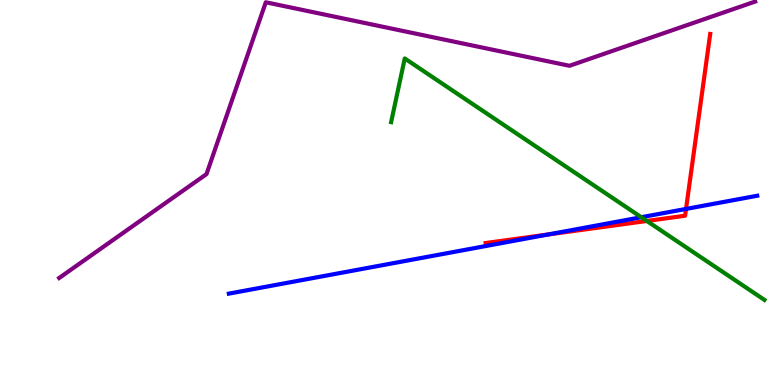[{'lines': ['blue', 'red'], 'intersections': [{'x': 7.07, 'y': 3.91}, {'x': 8.85, 'y': 4.57}]}, {'lines': ['green', 'red'], 'intersections': [{'x': 8.35, 'y': 4.26}]}, {'lines': ['purple', 'red'], 'intersections': []}, {'lines': ['blue', 'green'], 'intersections': [{'x': 8.27, 'y': 4.36}]}, {'lines': ['blue', 'purple'], 'intersections': []}, {'lines': ['green', 'purple'], 'intersections': []}]